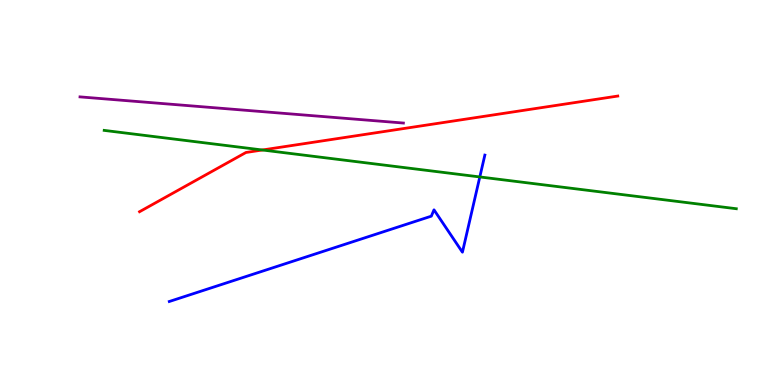[{'lines': ['blue', 'red'], 'intersections': []}, {'lines': ['green', 'red'], 'intersections': [{'x': 3.39, 'y': 6.1}]}, {'lines': ['purple', 'red'], 'intersections': []}, {'lines': ['blue', 'green'], 'intersections': [{'x': 6.19, 'y': 5.4}]}, {'lines': ['blue', 'purple'], 'intersections': []}, {'lines': ['green', 'purple'], 'intersections': []}]